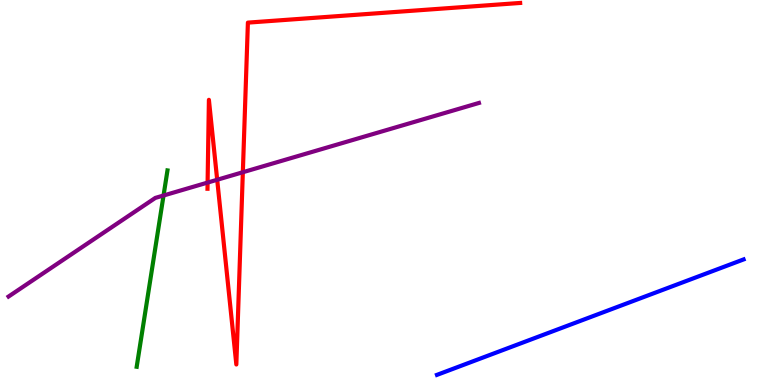[{'lines': ['blue', 'red'], 'intersections': []}, {'lines': ['green', 'red'], 'intersections': []}, {'lines': ['purple', 'red'], 'intersections': [{'x': 2.68, 'y': 5.26}, {'x': 2.8, 'y': 5.33}, {'x': 3.13, 'y': 5.53}]}, {'lines': ['blue', 'green'], 'intersections': []}, {'lines': ['blue', 'purple'], 'intersections': []}, {'lines': ['green', 'purple'], 'intersections': [{'x': 2.11, 'y': 4.92}]}]